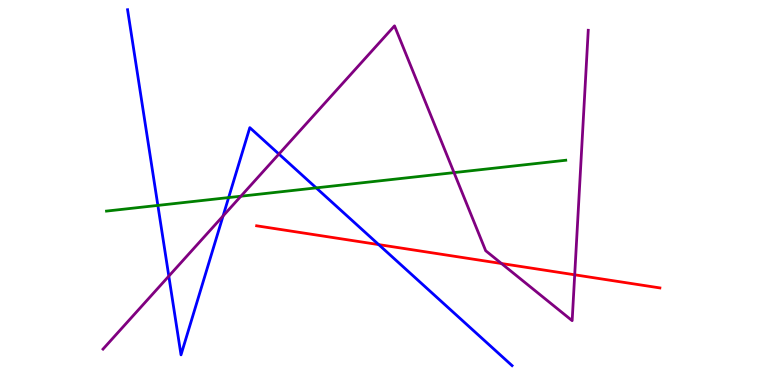[{'lines': ['blue', 'red'], 'intersections': [{'x': 4.89, 'y': 3.65}]}, {'lines': ['green', 'red'], 'intersections': []}, {'lines': ['purple', 'red'], 'intersections': [{'x': 6.47, 'y': 3.16}, {'x': 7.42, 'y': 2.86}]}, {'lines': ['blue', 'green'], 'intersections': [{'x': 2.04, 'y': 4.66}, {'x': 2.95, 'y': 4.87}, {'x': 4.08, 'y': 5.12}]}, {'lines': ['blue', 'purple'], 'intersections': [{'x': 2.18, 'y': 2.83}, {'x': 2.88, 'y': 4.39}, {'x': 3.6, 'y': 6.0}]}, {'lines': ['green', 'purple'], 'intersections': [{'x': 3.11, 'y': 4.9}, {'x': 5.86, 'y': 5.52}]}]